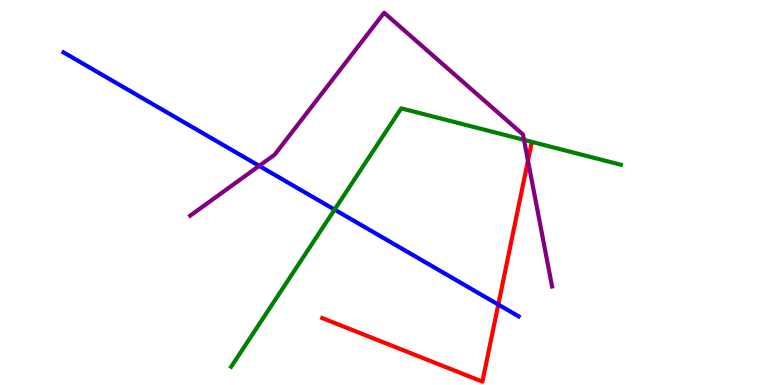[{'lines': ['blue', 'red'], 'intersections': [{'x': 6.43, 'y': 2.09}]}, {'lines': ['green', 'red'], 'intersections': []}, {'lines': ['purple', 'red'], 'intersections': [{'x': 6.81, 'y': 5.83}]}, {'lines': ['blue', 'green'], 'intersections': [{'x': 4.32, 'y': 4.56}]}, {'lines': ['blue', 'purple'], 'intersections': [{'x': 3.34, 'y': 5.69}]}, {'lines': ['green', 'purple'], 'intersections': [{'x': 6.76, 'y': 6.37}]}]